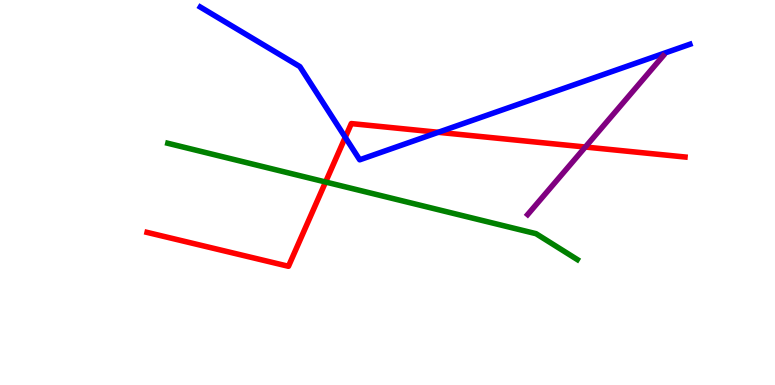[{'lines': ['blue', 'red'], 'intersections': [{'x': 4.46, 'y': 6.43}, {'x': 5.66, 'y': 6.56}]}, {'lines': ['green', 'red'], 'intersections': [{'x': 4.2, 'y': 5.27}]}, {'lines': ['purple', 'red'], 'intersections': [{'x': 7.55, 'y': 6.18}]}, {'lines': ['blue', 'green'], 'intersections': []}, {'lines': ['blue', 'purple'], 'intersections': []}, {'lines': ['green', 'purple'], 'intersections': []}]